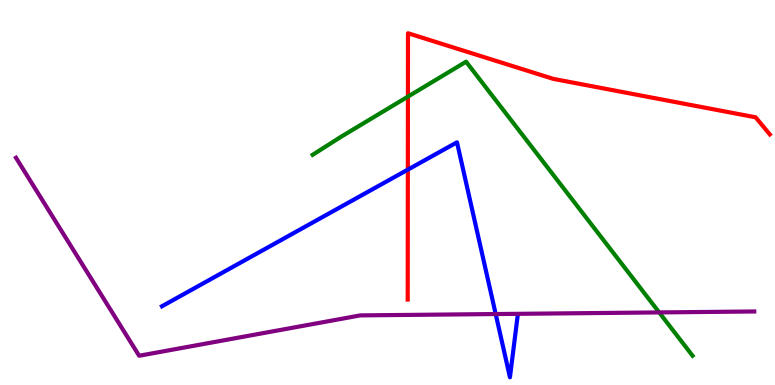[{'lines': ['blue', 'red'], 'intersections': [{'x': 5.26, 'y': 5.59}]}, {'lines': ['green', 'red'], 'intersections': [{'x': 5.26, 'y': 7.49}]}, {'lines': ['purple', 'red'], 'intersections': []}, {'lines': ['blue', 'green'], 'intersections': []}, {'lines': ['blue', 'purple'], 'intersections': [{'x': 6.4, 'y': 1.84}]}, {'lines': ['green', 'purple'], 'intersections': [{'x': 8.51, 'y': 1.89}]}]